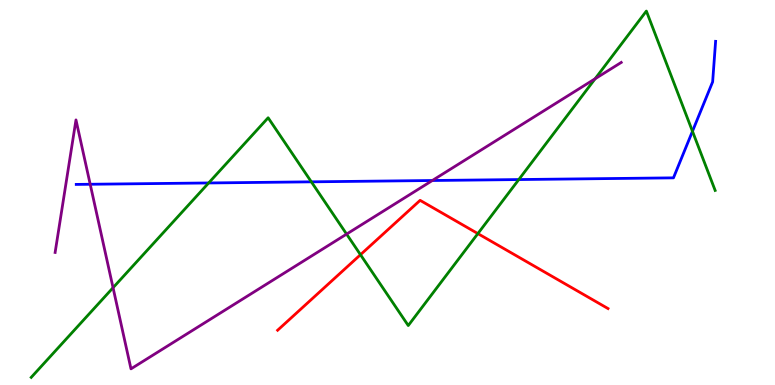[{'lines': ['blue', 'red'], 'intersections': []}, {'lines': ['green', 'red'], 'intersections': [{'x': 4.65, 'y': 3.38}, {'x': 6.17, 'y': 3.93}]}, {'lines': ['purple', 'red'], 'intersections': []}, {'lines': ['blue', 'green'], 'intersections': [{'x': 2.69, 'y': 5.25}, {'x': 4.02, 'y': 5.28}, {'x': 6.69, 'y': 5.34}, {'x': 8.94, 'y': 6.59}]}, {'lines': ['blue', 'purple'], 'intersections': [{'x': 1.16, 'y': 5.21}, {'x': 5.58, 'y': 5.31}]}, {'lines': ['green', 'purple'], 'intersections': [{'x': 1.46, 'y': 2.53}, {'x': 4.47, 'y': 3.92}, {'x': 7.68, 'y': 7.95}]}]